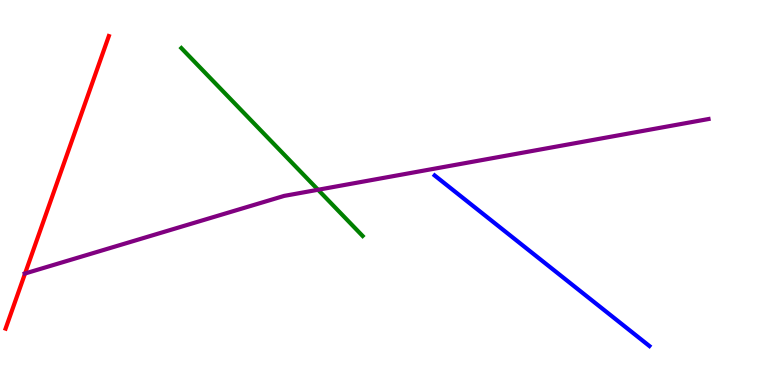[{'lines': ['blue', 'red'], 'intersections': []}, {'lines': ['green', 'red'], 'intersections': []}, {'lines': ['purple', 'red'], 'intersections': [{'x': 0.323, 'y': 2.9}]}, {'lines': ['blue', 'green'], 'intersections': []}, {'lines': ['blue', 'purple'], 'intersections': []}, {'lines': ['green', 'purple'], 'intersections': [{'x': 4.1, 'y': 5.07}]}]